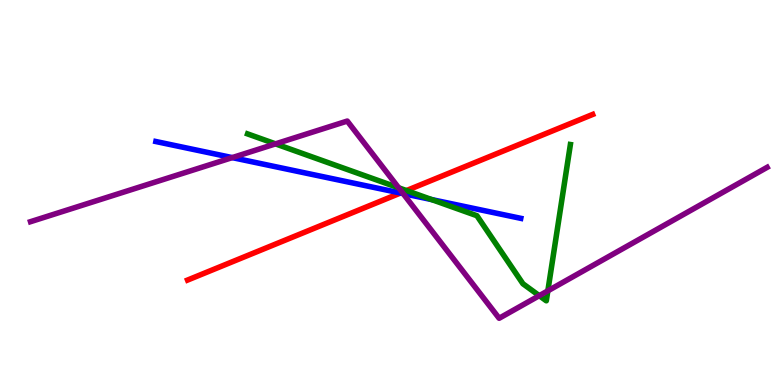[{'lines': ['blue', 'red'], 'intersections': [{'x': 5.17, 'y': 4.99}]}, {'lines': ['green', 'red'], 'intersections': [{'x': 5.24, 'y': 5.05}]}, {'lines': ['purple', 'red'], 'intersections': [{'x': 5.19, 'y': 5.0}]}, {'lines': ['blue', 'green'], 'intersections': [{'x': 5.57, 'y': 4.82}]}, {'lines': ['blue', 'purple'], 'intersections': [{'x': 3.0, 'y': 5.91}, {'x': 5.2, 'y': 4.97}]}, {'lines': ['green', 'purple'], 'intersections': [{'x': 3.55, 'y': 6.26}, {'x': 5.14, 'y': 5.12}, {'x': 6.96, 'y': 2.32}, {'x': 7.07, 'y': 2.45}]}]